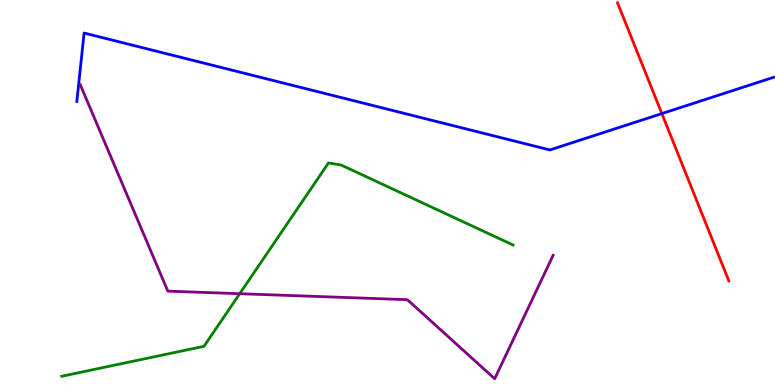[{'lines': ['blue', 'red'], 'intersections': [{'x': 8.54, 'y': 7.05}]}, {'lines': ['green', 'red'], 'intersections': []}, {'lines': ['purple', 'red'], 'intersections': []}, {'lines': ['blue', 'green'], 'intersections': []}, {'lines': ['blue', 'purple'], 'intersections': []}, {'lines': ['green', 'purple'], 'intersections': [{'x': 3.09, 'y': 2.37}]}]